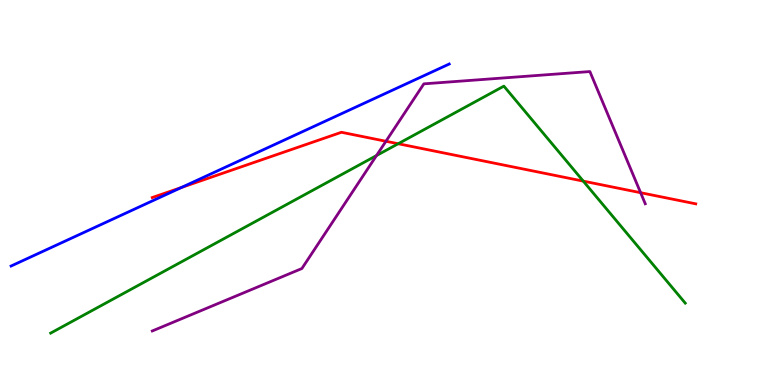[{'lines': ['blue', 'red'], 'intersections': [{'x': 2.34, 'y': 5.13}]}, {'lines': ['green', 'red'], 'intersections': [{'x': 5.14, 'y': 6.27}, {'x': 7.53, 'y': 5.3}]}, {'lines': ['purple', 'red'], 'intersections': [{'x': 4.98, 'y': 6.33}, {'x': 8.27, 'y': 4.99}]}, {'lines': ['blue', 'green'], 'intersections': []}, {'lines': ['blue', 'purple'], 'intersections': []}, {'lines': ['green', 'purple'], 'intersections': [{'x': 4.86, 'y': 5.96}]}]